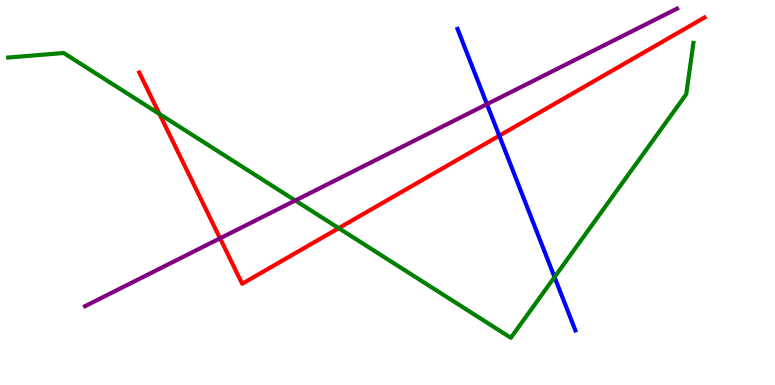[{'lines': ['blue', 'red'], 'intersections': [{'x': 6.44, 'y': 6.48}]}, {'lines': ['green', 'red'], 'intersections': [{'x': 2.06, 'y': 7.04}, {'x': 4.37, 'y': 4.07}]}, {'lines': ['purple', 'red'], 'intersections': [{'x': 2.84, 'y': 3.81}]}, {'lines': ['blue', 'green'], 'intersections': [{'x': 7.16, 'y': 2.8}]}, {'lines': ['blue', 'purple'], 'intersections': [{'x': 6.28, 'y': 7.29}]}, {'lines': ['green', 'purple'], 'intersections': [{'x': 3.81, 'y': 4.79}]}]